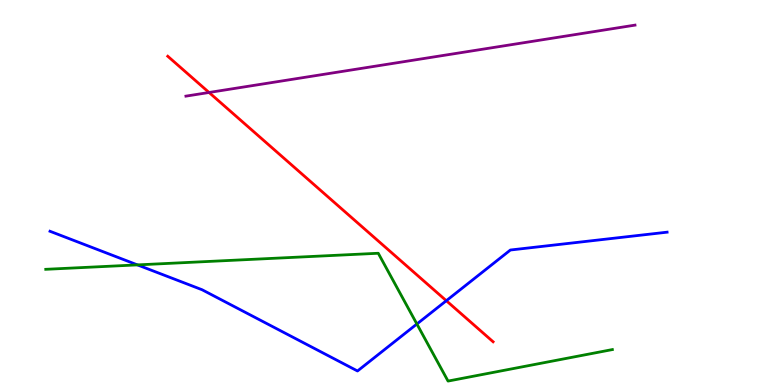[{'lines': ['blue', 'red'], 'intersections': [{'x': 5.76, 'y': 2.19}]}, {'lines': ['green', 'red'], 'intersections': []}, {'lines': ['purple', 'red'], 'intersections': [{'x': 2.7, 'y': 7.6}]}, {'lines': ['blue', 'green'], 'intersections': [{'x': 1.77, 'y': 3.12}, {'x': 5.38, 'y': 1.58}]}, {'lines': ['blue', 'purple'], 'intersections': []}, {'lines': ['green', 'purple'], 'intersections': []}]